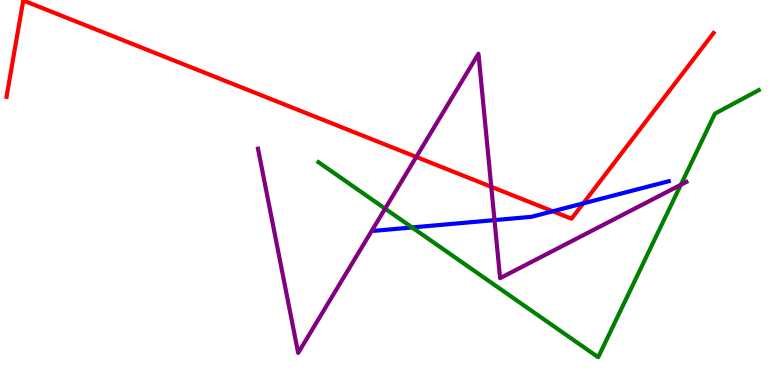[{'lines': ['blue', 'red'], 'intersections': [{'x': 7.13, 'y': 4.51}, {'x': 7.53, 'y': 4.72}]}, {'lines': ['green', 'red'], 'intersections': []}, {'lines': ['purple', 'red'], 'intersections': [{'x': 5.37, 'y': 5.92}, {'x': 6.34, 'y': 5.15}]}, {'lines': ['blue', 'green'], 'intersections': [{'x': 5.32, 'y': 4.09}]}, {'lines': ['blue', 'purple'], 'intersections': [{'x': 6.38, 'y': 4.28}]}, {'lines': ['green', 'purple'], 'intersections': [{'x': 4.97, 'y': 4.58}, {'x': 8.78, 'y': 5.2}]}]